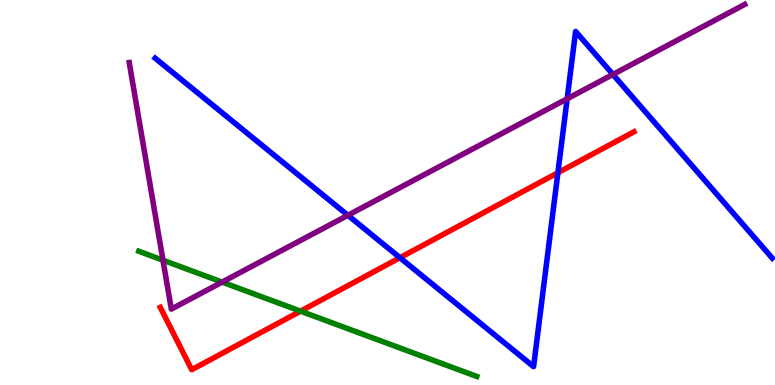[{'lines': ['blue', 'red'], 'intersections': [{'x': 5.16, 'y': 3.31}, {'x': 7.2, 'y': 5.51}]}, {'lines': ['green', 'red'], 'intersections': [{'x': 3.88, 'y': 1.92}]}, {'lines': ['purple', 'red'], 'intersections': []}, {'lines': ['blue', 'green'], 'intersections': []}, {'lines': ['blue', 'purple'], 'intersections': [{'x': 4.49, 'y': 4.41}, {'x': 7.32, 'y': 7.43}, {'x': 7.91, 'y': 8.07}]}, {'lines': ['green', 'purple'], 'intersections': [{'x': 2.1, 'y': 3.24}, {'x': 2.87, 'y': 2.67}]}]